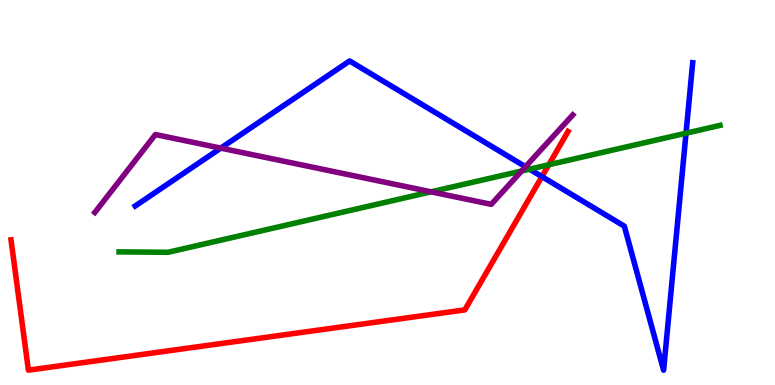[{'lines': ['blue', 'red'], 'intersections': [{'x': 6.99, 'y': 5.41}]}, {'lines': ['green', 'red'], 'intersections': [{'x': 7.08, 'y': 5.72}]}, {'lines': ['purple', 'red'], 'intersections': []}, {'lines': ['blue', 'green'], 'intersections': [{'x': 6.83, 'y': 5.61}, {'x': 8.85, 'y': 6.54}]}, {'lines': ['blue', 'purple'], 'intersections': [{'x': 2.85, 'y': 6.15}, {'x': 6.78, 'y': 5.67}]}, {'lines': ['green', 'purple'], 'intersections': [{'x': 5.56, 'y': 5.02}, {'x': 6.73, 'y': 5.56}]}]